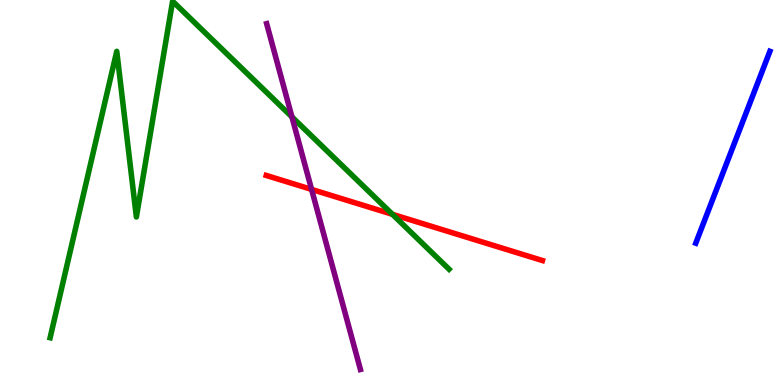[{'lines': ['blue', 'red'], 'intersections': []}, {'lines': ['green', 'red'], 'intersections': [{'x': 5.06, 'y': 4.43}]}, {'lines': ['purple', 'red'], 'intersections': [{'x': 4.02, 'y': 5.08}]}, {'lines': ['blue', 'green'], 'intersections': []}, {'lines': ['blue', 'purple'], 'intersections': []}, {'lines': ['green', 'purple'], 'intersections': [{'x': 3.77, 'y': 6.96}]}]